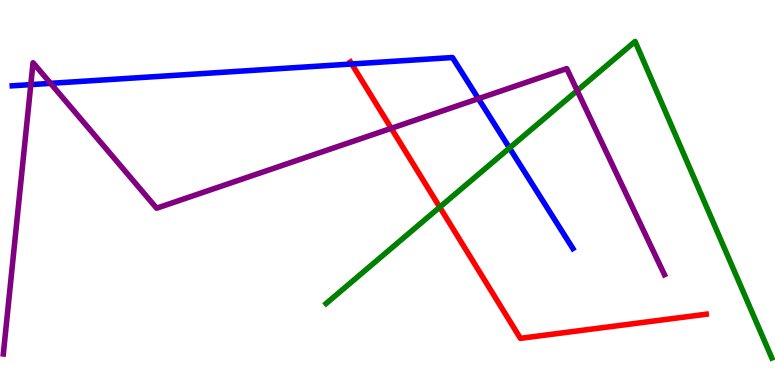[{'lines': ['blue', 'red'], 'intersections': [{'x': 4.54, 'y': 8.34}]}, {'lines': ['green', 'red'], 'intersections': [{'x': 5.67, 'y': 4.62}]}, {'lines': ['purple', 'red'], 'intersections': [{'x': 5.05, 'y': 6.67}]}, {'lines': ['blue', 'green'], 'intersections': [{'x': 6.57, 'y': 6.16}]}, {'lines': ['blue', 'purple'], 'intersections': [{'x': 0.398, 'y': 7.8}, {'x': 0.652, 'y': 7.84}, {'x': 6.17, 'y': 7.44}]}, {'lines': ['green', 'purple'], 'intersections': [{'x': 7.45, 'y': 7.65}]}]